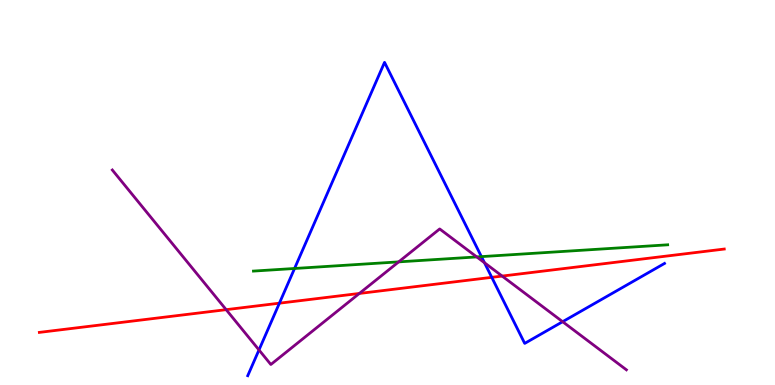[{'lines': ['blue', 'red'], 'intersections': [{'x': 3.61, 'y': 2.13}, {'x': 6.35, 'y': 2.8}]}, {'lines': ['green', 'red'], 'intersections': []}, {'lines': ['purple', 'red'], 'intersections': [{'x': 2.92, 'y': 1.96}, {'x': 4.64, 'y': 2.38}, {'x': 6.48, 'y': 2.83}]}, {'lines': ['blue', 'green'], 'intersections': [{'x': 3.8, 'y': 3.03}, {'x': 6.21, 'y': 3.33}]}, {'lines': ['blue', 'purple'], 'intersections': [{'x': 3.34, 'y': 0.91}, {'x': 6.25, 'y': 3.18}, {'x': 7.26, 'y': 1.64}]}, {'lines': ['green', 'purple'], 'intersections': [{'x': 5.14, 'y': 3.2}, {'x': 6.15, 'y': 3.33}]}]